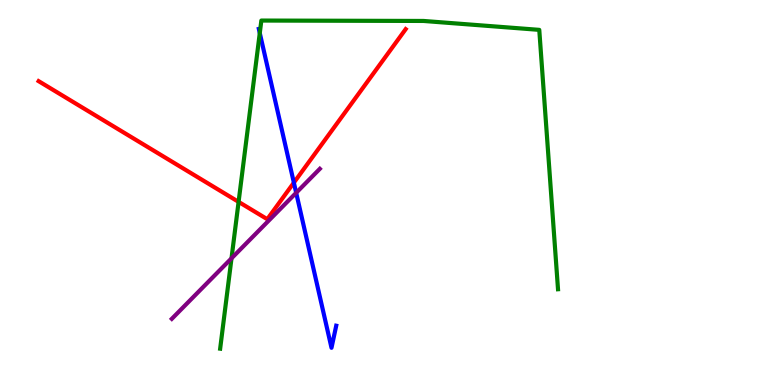[{'lines': ['blue', 'red'], 'intersections': [{'x': 3.79, 'y': 5.26}]}, {'lines': ['green', 'red'], 'intersections': [{'x': 3.08, 'y': 4.76}]}, {'lines': ['purple', 'red'], 'intersections': []}, {'lines': ['blue', 'green'], 'intersections': [{'x': 3.35, 'y': 9.14}]}, {'lines': ['blue', 'purple'], 'intersections': [{'x': 3.82, 'y': 4.99}]}, {'lines': ['green', 'purple'], 'intersections': [{'x': 2.99, 'y': 3.29}]}]